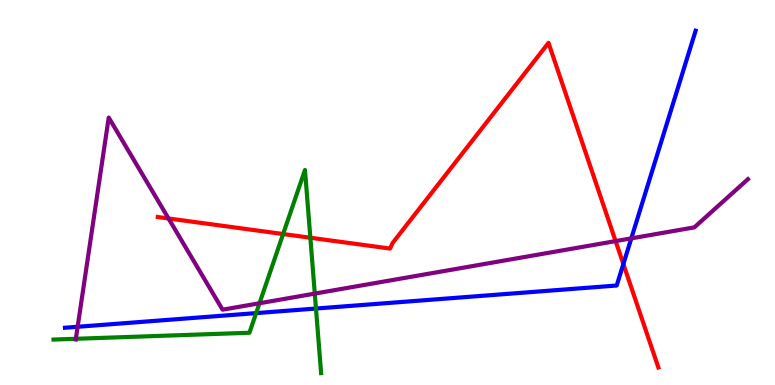[{'lines': ['blue', 'red'], 'intersections': [{'x': 8.04, 'y': 3.14}]}, {'lines': ['green', 'red'], 'intersections': [{'x': 3.65, 'y': 3.92}, {'x': 4.0, 'y': 3.82}]}, {'lines': ['purple', 'red'], 'intersections': [{'x': 2.17, 'y': 4.33}, {'x': 7.94, 'y': 3.74}]}, {'lines': ['blue', 'green'], 'intersections': [{'x': 3.31, 'y': 1.87}, {'x': 4.08, 'y': 1.99}]}, {'lines': ['blue', 'purple'], 'intersections': [{'x': 1.0, 'y': 1.51}, {'x': 8.15, 'y': 3.81}]}, {'lines': ['green', 'purple'], 'intersections': [{'x': 0.979, 'y': 1.2}, {'x': 3.35, 'y': 2.12}, {'x': 4.06, 'y': 2.37}]}]